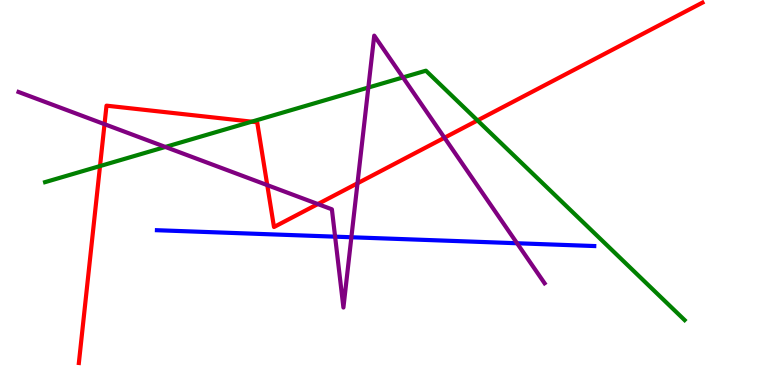[{'lines': ['blue', 'red'], 'intersections': []}, {'lines': ['green', 'red'], 'intersections': [{'x': 1.29, 'y': 5.69}, {'x': 3.25, 'y': 6.84}, {'x': 6.16, 'y': 6.87}]}, {'lines': ['purple', 'red'], 'intersections': [{'x': 1.35, 'y': 6.77}, {'x': 3.45, 'y': 5.19}, {'x': 4.1, 'y': 4.7}, {'x': 4.61, 'y': 5.24}, {'x': 5.74, 'y': 6.42}]}, {'lines': ['blue', 'green'], 'intersections': []}, {'lines': ['blue', 'purple'], 'intersections': [{'x': 4.32, 'y': 3.85}, {'x': 4.53, 'y': 3.84}, {'x': 6.67, 'y': 3.68}]}, {'lines': ['green', 'purple'], 'intersections': [{'x': 2.13, 'y': 6.18}, {'x': 4.75, 'y': 7.73}, {'x': 5.2, 'y': 7.99}]}]